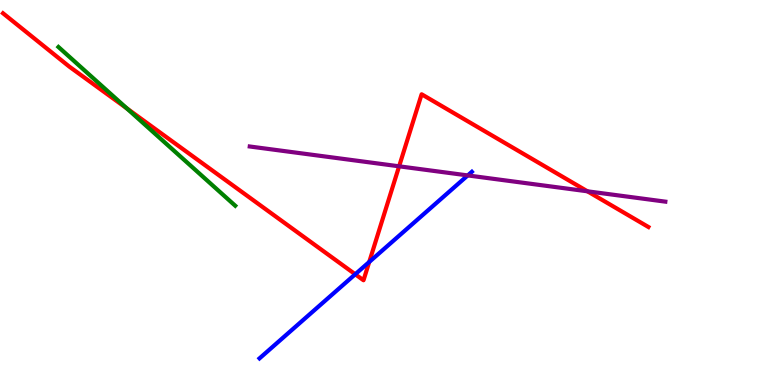[{'lines': ['blue', 'red'], 'intersections': [{'x': 4.58, 'y': 2.88}, {'x': 4.76, 'y': 3.2}]}, {'lines': ['green', 'red'], 'intersections': [{'x': 1.64, 'y': 7.18}]}, {'lines': ['purple', 'red'], 'intersections': [{'x': 5.15, 'y': 5.68}, {'x': 7.58, 'y': 5.03}]}, {'lines': ['blue', 'green'], 'intersections': []}, {'lines': ['blue', 'purple'], 'intersections': [{'x': 6.04, 'y': 5.44}]}, {'lines': ['green', 'purple'], 'intersections': []}]